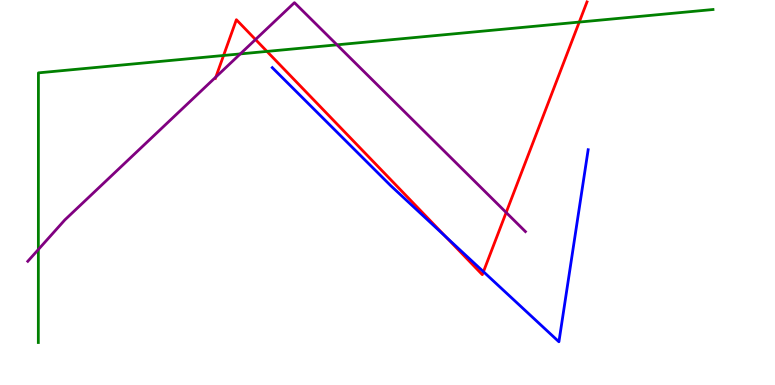[{'lines': ['blue', 'red'], 'intersections': [{'x': 5.75, 'y': 3.85}, {'x': 6.24, 'y': 2.94}]}, {'lines': ['green', 'red'], 'intersections': [{'x': 2.88, 'y': 8.56}, {'x': 3.44, 'y': 8.66}, {'x': 7.47, 'y': 9.43}]}, {'lines': ['purple', 'red'], 'intersections': [{'x': 2.79, 'y': 8.0}, {'x': 3.3, 'y': 8.97}, {'x': 6.53, 'y': 4.48}]}, {'lines': ['blue', 'green'], 'intersections': []}, {'lines': ['blue', 'purple'], 'intersections': []}, {'lines': ['green', 'purple'], 'intersections': [{'x': 0.495, 'y': 3.52}, {'x': 3.1, 'y': 8.6}, {'x': 4.35, 'y': 8.84}]}]